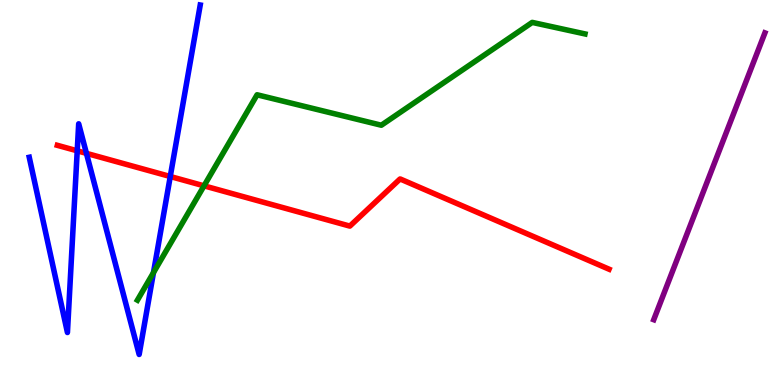[{'lines': ['blue', 'red'], 'intersections': [{'x': 0.996, 'y': 6.08}, {'x': 1.12, 'y': 6.02}, {'x': 2.2, 'y': 5.42}]}, {'lines': ['green', 'red'], 'intersections': [{'x': 2.63, 'y': 5.17}]}, {'lines': ['purple', 'red'], 'intersections': []}, {'lines': ['blue', 'green'], 'intersections': [{'x': 1.98, 'y': 2.92}]}, {'lines': ['blue', 'purple'], 'intersections': []}, {'lines': ['green', 'purple'], 'intersections': []}]